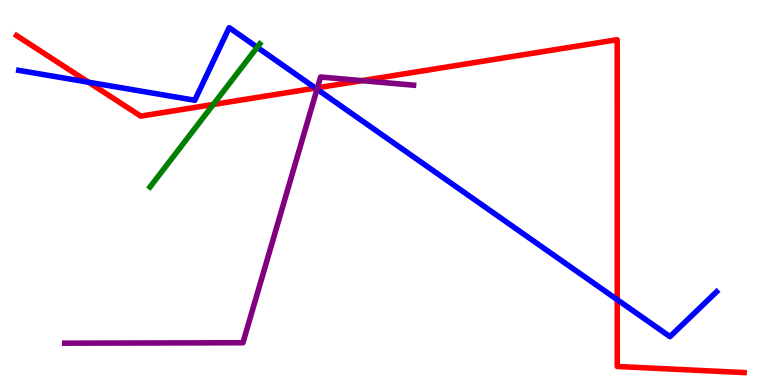[{'lines': ['blue', 'red'], 'intersections': [{'x': 1.14, 'y': 7.86}, {'x': 4.07, 'y': 7.71}, {'x': 7.96, 'y': 2.22}]}, {'lines': ['green', 'red'], 'intersections': [{'x': 2.75, 'y': 7.29}]}, {'lines': ['purple', 'red'], 'intersections': [{'x': 4.1, 'y': 7.72}, {'x': 4.67, 'y': 7.91}]}, {'lines': ['blue', 'green'], 'intersections': [{'x': 3.32, 'y': 8.77}]}, {'lines': ['blue', 'purple'], 'intersections': [{'x': 4.09, 'y': 7.68}]}, {'lines': ['green', 'purple'], 'intersections': []}]